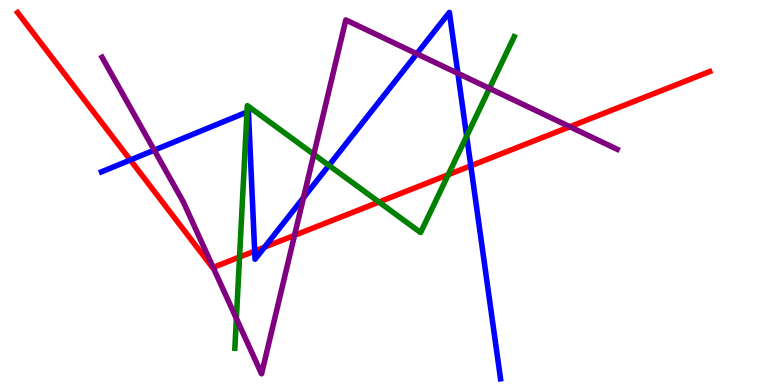[{'lines': ['blue', 'red'], 'intersections': [{'x': 1.68, 'y': 5.84}, {'x': 3.29, 'y': 3.48}, {'x': 3.41, 'y': 3.58}, {'x': 6.07, 'y': 5.69}]}, {'lines': ['green', 'red'], 'intersections': [{'x': 3.09, 'y': 3.32}, {'x': 4.89, 'y': 4.75}, {'x': 5.78, 'y': 5.46}]}, {'lines': ['purple', 'red'], 'intersections': [{'x': 2.75, 'y': 3.05}, {'x': 3.8, 'y': 3.89}, {'x': 7.35, 'y': 6.71}]}, {'lines': ['blue', 'green'], 'intersections': [{'x': 3.19, 'y': 7.09}, {'x': 4.24, 'y': 5.7}, {'x': 6.02, 'y': 6.46}]}, {'lines': ['blue', 'purple'], 'intersections': [{'x': 1.99, 'y': 6.1}, {'x': 3.92, 'y': 4.87}, {'x': 5.38, 'y': 8.6}, {'x': 5.91, 'y': 8.09}]}, {'lines': ['green', 'purple'], 'intersections': [{'x': 3.05, 'y': 1.73}, {'x': 4.05, 'y': 5.99}, {'x': 6.32, 'y': 7.7}]}]